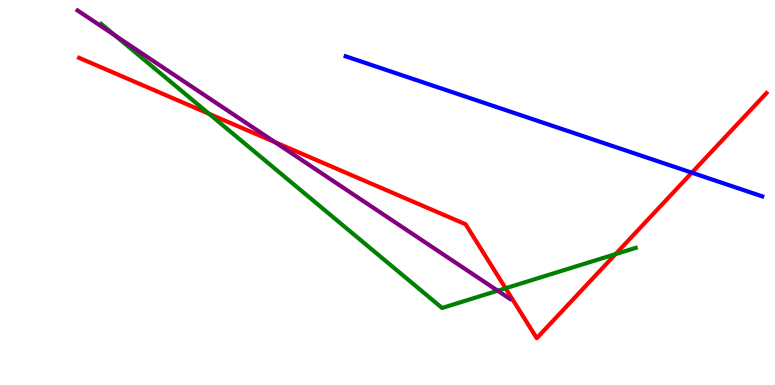[{'lines': ['blue', 'red'], 'intersections': [{'x': 8.93, 'y': 5.51}]}, {'lines': ['green', 'red'], 'intersections': [{'x': 2.7, 'y': 7.04}, {'x': 6.52, 'y': 2.51}, {'x': 7.94, 'y': 3.4}]}, {'lines': ['purple', 'red'], 'intersections': [{'x': 3.55, 'y': 6.31}]}, {'lines': ['blue', 'green'], 'intersections': []}, {'lines': ['blue', 'purple'], 'intersections': []}, {'lines': ['green', 'purple'], 'intersections': [{'x': 1.48, 'y': 9.08}, {'x': 6.42, 'y': 2.45}]}]